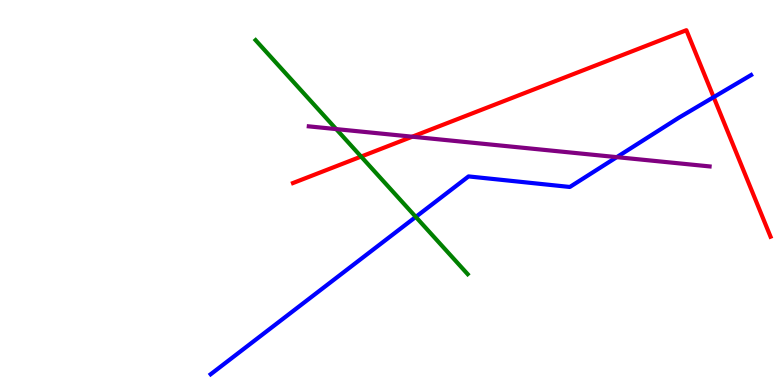[{'lines': ['blue', 'red'], 'intersections': [{'x': 9.21, 'y': 7.48}]}, {'lines': ['green', 'red'], 'intersections': [{'x': 4.66, 'y': 5.93}]}, {'lines': ['purple', 'red'], 'intersections': [{'x': 5.32, 'y': 6.45}]}, {'lines': ['blue', 'green'], 'intersections': [{'x': 5.36, 'y': 4.37}]}, {'lines': ['blue', 'purple'], 'intersections': [{'x': 7.96, 'y': 5.92}]}, {'lines': ['green', 'purple'], 'intersections': [{'x': 4.34, 'y': 6.65}]}]